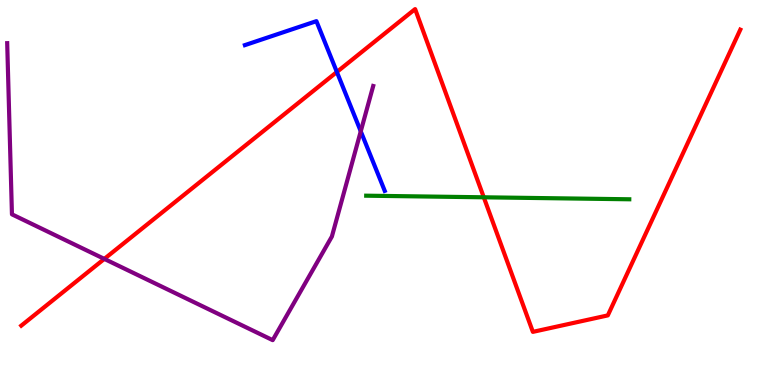[{'lines': ['blue', 'red'], 'intersections': [{'x': 4.35, 'y': 8.13}]}, {'lines': ['green', 'red'], 'intersections': [{'x': 6.24, 'y': 4.88}]}, {'lines': ['purple', 'red'], 'intersections': [{'x': 1.35, 'y': 3.28}]}, {'lines': ['blue', 'green'], 'intersections': []}, {'lines': ['blue', 'purple'], 'intersections': [{'x': 4.66, 'y': 6.59}]}, {'lines': ['green', 'purple'], 'intersections': []}]